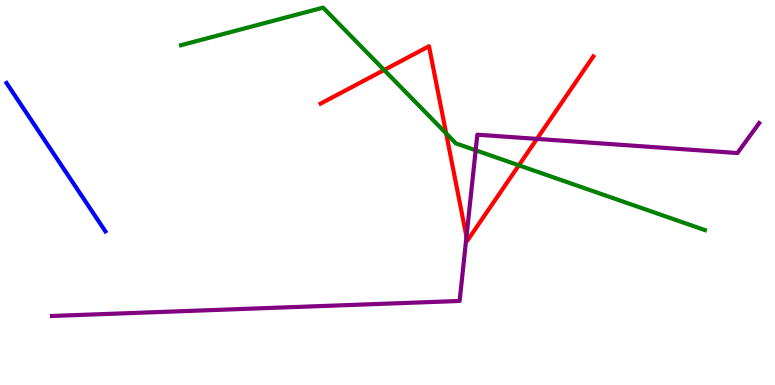[{'lines': ['blue', 'red'], 'intersections': []}, {'lines': ['green', 'red'], 'intersections': [{'x': 4.96, 'y': 8.18}, {'x': 5.76, 'y': 6.53}, {'x': 6.69, 'y': 5.71}]}, {'lines': ['purple', 'red'], 'intersections': [{'x': 6.02, 'y': 3.85}, {'x': 6.93, 'y': 6.39}]}, {'lines': ['blue', 'green'], 'intersections': []}, {'lines': ['blue', 'purple'], 'intersections': []}, {'lines': ['green', 'purple'], 'intersections': [{'x': 6.14, 'y': 6.1}]}]